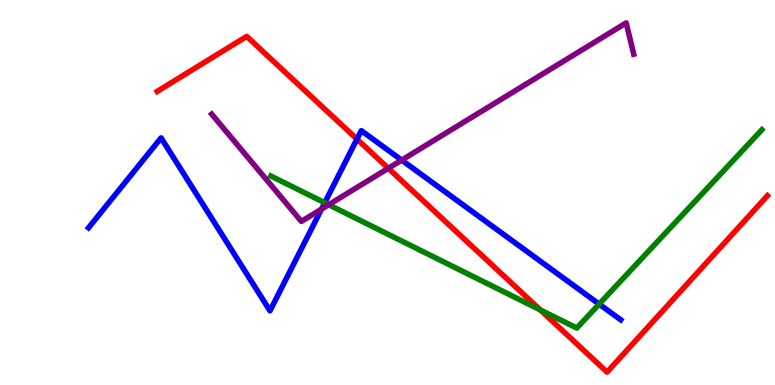[{'lines': ['blue', 'red'], 'intersections': [{'x': 4.61, 'y': 6.39}]}, {'lines': ['green', 'red'], 'intersections': [{'x': 6.97, 'y': 1.95}]}, {'lines': ['purple', 'red'], 'intersections': [{'x': 5.01, 'y': 5.63}]}, {'lines': ['blue', 'green'], 'intersections': [{'x': 4.19, 'y': 4.73}, {'x': 7.73, 'y': 2.1}]}, {'lines': ['blue', 'purple'], 'intersections': [{'x': 4.15, 'y': 4.57}, {'x': 5.18, 'y': 5.84}]}, {'lines': ['green', 'purple'], 'intersections': [{'x': 4.24, 'y': 4.68}]}]